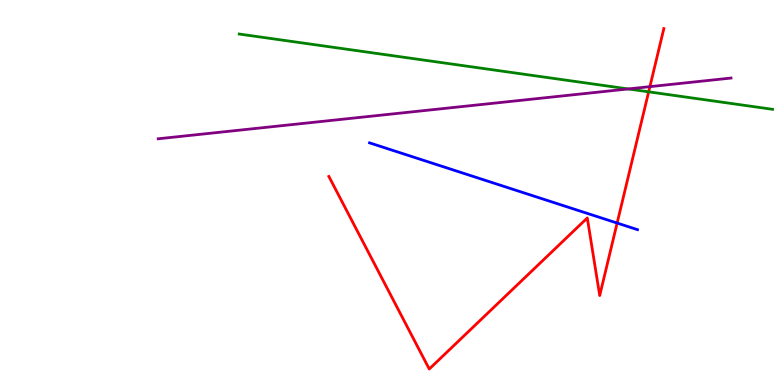[{'lines': ['blue', 'red'], 'intersections': [{'x': 7.96, 'y': 4.21}]}, {'lines': ['green', 'red'], 'intersections': [{'x': 8.37, 'y': 7.61}]}, {'lines': ['purple', 'red'], 'intersections': [{'x': 8.39, 'y': 7.75}]}, {'lines': ['blue', 'green'], 'intersections': []}, {'lines': ['blue', 'purple'], 'intersections': []}, {'lines': ['green', 'purple'], 'intersections': [{'x': 8.11, 'y': 7.69}]}]